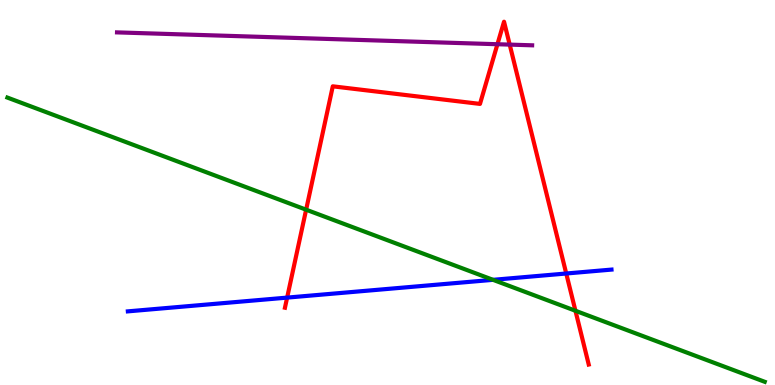[{'lines': ['blue', 'red'], 'intersections': [{'x': 3.71, 'y': 2.27}, {'x': 7.31, 'y': 2.9}]}, {'lines': ['green', 'red'], 'intersections': [{'x': 3.95, 'y': 4.55}, {'x': 7.43, 'y': 1.93}]}, {'lines': ['purple', 'red'], 'intersections': [{'x': 6.42, 'y': 8.85}, {'x': 6.58, 'y': 8.84}]}, {'lines': ['blue', 'green'], 'intersections': [{'x': 6.36, 'y': 2.73}]}, {'lines': ['blue', 'purple'], 'intersections': []}, {'lines': ['green', 'purple'], 'intersections': []}]